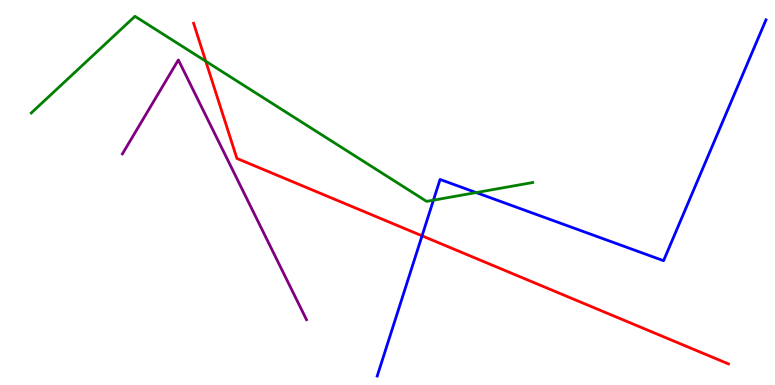[{'lines': ['blue', 'red'], 'intersections': [{'x': 5.45, 'y': 3.87}]}, {'lines': ['green', 'red'], 'intersections': [{'x': 2.66, 'y': 8.41}]}, {'lines': ['purple', 'red'], 'intersections': []}, {'lines': ['blue', 'green'], 'intersections': [{'x': 5.59, 'y': 4.8}, {'x': 6.14, 'y': 5.0}]}, {'lines': ['blue', 'purple'], 'intersections': []}, {'lines': ['green', 'purple'], 'intersections': []}]